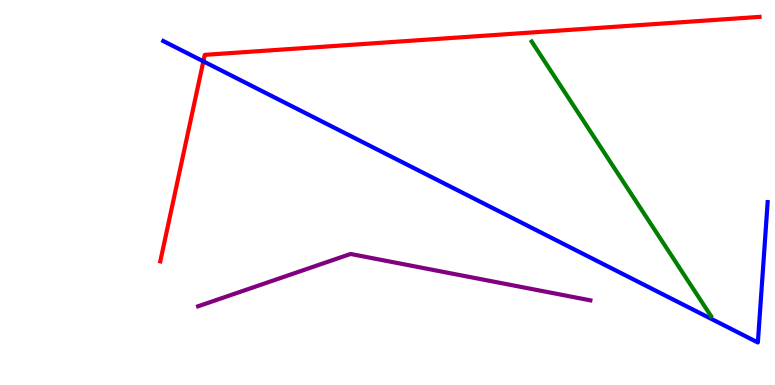[{'lines': ['blue', 'red'], 'intersections': [{'x': 2.62, 'y': 8.41}]}, {'lines': ['green', 'red'], 'intersections': []}, {'lines': ['purple', 'red'], 'intersections': []}, {'lines': ['blue', 'green'], 'intersections': []}, {'lines': ['blue', 'purple'], 'intersections': []}, {'lines': ['green', 'purple'], 'intersections': []}]